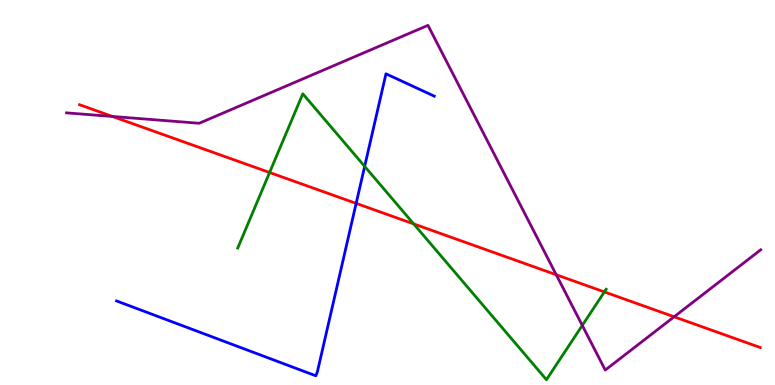[{'lines': ['blue', 'red'], 'intersections': [{'x': 4.6, 'y': 4.72}]}, {'lines': ['green', 'red'], 'intersections': [{'x': 3.48, 'y': 5.52}, {'x': 5.34, 'y': 4.18}, {'x': 7.8, 'y': 2.42}]}, {'lines': ['purple', 'red'], 'intersections': [{'x': 1.45, 'y': 6.97}, {'x': 7.18, 'y': 2.86}, {'x': 8.7, 'y': 1.77}]}, {'lines': ['blue', 'green'], 'intersections': [{'x': 4.71, 'y': 5.68}]}, {'lines': ['blue', 'purple'], 'intersections': []}, {'lines': ['green', 'purple'], 'intersections': [{'x': 7.51, 'y': 1.55}]}]